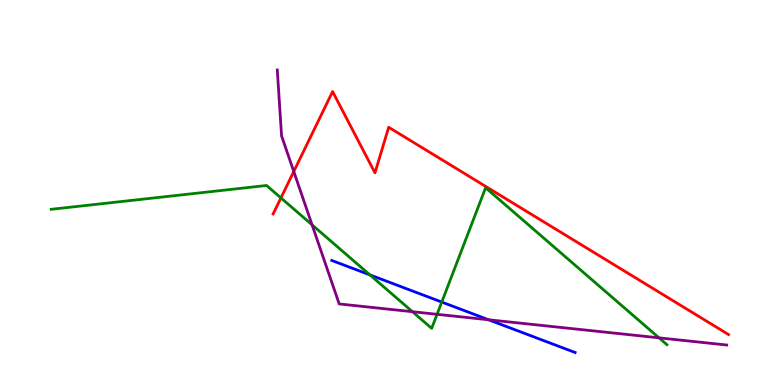[{'lines': ['blue', 'red'], 'intersections': []}, {'lines': ['green', 'red'], 'intersections': [{'x': 3.62, 'y': 4.86}]}, {'lines': ['purple', 'red'], 'intersections': [{'x': 3.79, 'y': 5.55}]}, {'lines': ['blue', 'green'], 'intersections': [{'x': 4.77, 'y': 2.86}, {'x': 5.7, 'y': 2.15}]}, {'lines': ['blue', 'purple'], 'intersections': [{'x': 6.3, 'y': 1.69}]}, {'lines': ['green', 'purple'], 'intersections': [{'x': 4.03, 'y': 4.16}, {'x': 5.32, 'y': 1.9}, {'x': 5.64, 'y': 1.84}, {'x': 8.5, 'y': 1.22}]}]